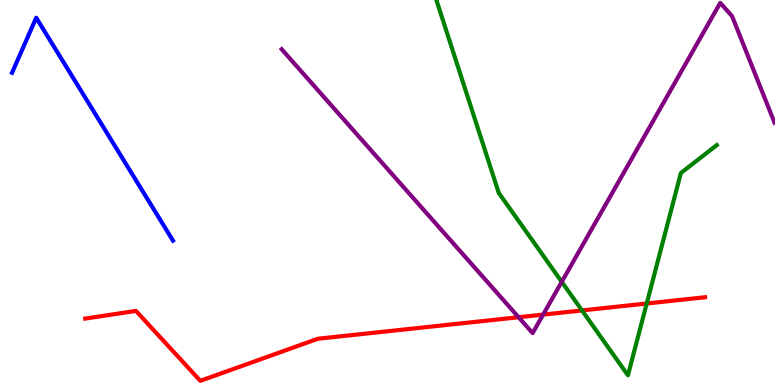[{'lines': ['blue', 'red'], 'intersections': []}, {'lines': ['green', 'red'], 'intersections': [{'x': 7.51, 'y': 1.94}, {'x': 8.34, 'y': 2.12}]}, {'lines': ['purple', 'red'], 'intersections': [{'x': 6.69, 'y': 1.76}, {'x': 7.01, 'y': 1.83}]}, {'lines': ['blue', 'green'], 'intersections': []}, {'lines': ['blue', 'purple'], 'intersections': []}, {'lines': ['green', 'purple'], 'intersections': [{'x': 7.25, 'y': 2.68}]}]